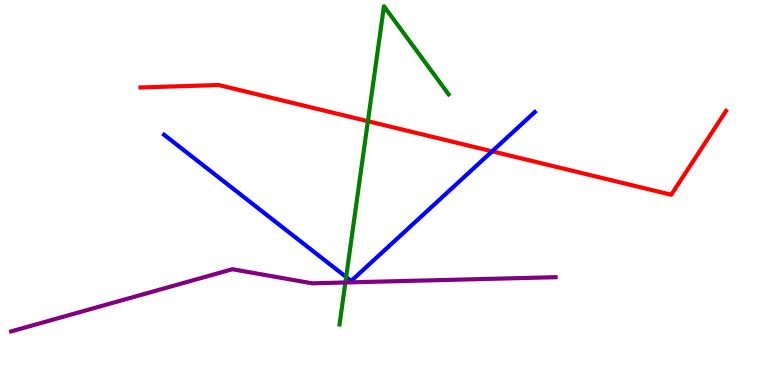[{'lines': ['blue', 'red'], 'intersections': [{'x': 6.35, 'y': 6.07}]}, {'lines': ['green', 'red'], 'intersections': [{'x': 4.75, 'y': 6.85}]}, {'lines': ['purple', 'red'], 'intersections': []}, {'lines': ['blue', 'green'], 'intersections': [{'x': 4.47, 'y': 2.81}]}, {'lines': ['blue', 'purple'], 'intersections': []}, {'lines': ['green', 'purple'], 'intersections': [{'x': 4.46, 'y': 2.66}]}]